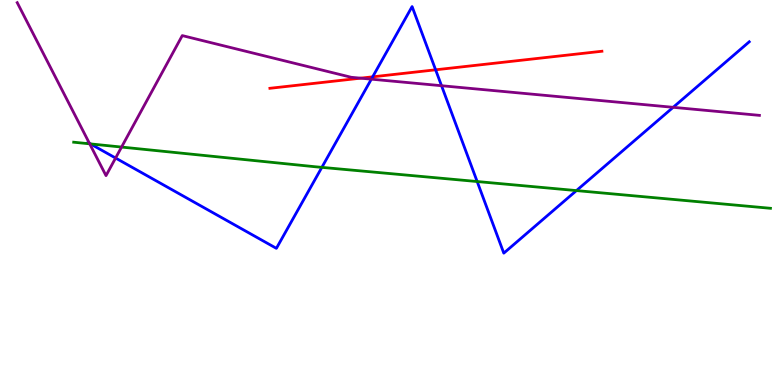[{'lines': ['blue', 'red'], 'intersections': [{'x': 4.81, 'y': 8.0}, {'x': 5.62, 'y': 8.19}]}, {'lines': ['green', 'red'], 'intersections': []}, {'lines': ['purple', 'red'], 'intersections': [{'x': 4.65, 'y': 7.97}]}, {'lines': ['blue', 'green'], 'intersections': [{'x': 1.17, 'y': 6.26}, {'x': 4.15, 'y': 5.65}, {'x': 6.16, 'y': 5.28}, {'x': 7.44, 'y': 5.05}]}, {'lines': ['blue', 'purple'], 'intersections': [{'x': 1.15, 'y': 6.28}, {'x': 1.49, 'y': 5.9}, {'x': 4.79, 'y': 7.94}, {'x': 5.7, 'y': 7.77}, {'x': 8.69, 'y': 7.21}]}, {'lines': ['green', 'purple'], 'intersections': [{'x': 1.16, 'y': 6.26}, {'x': 1.57, 'y': 6.18}]}]